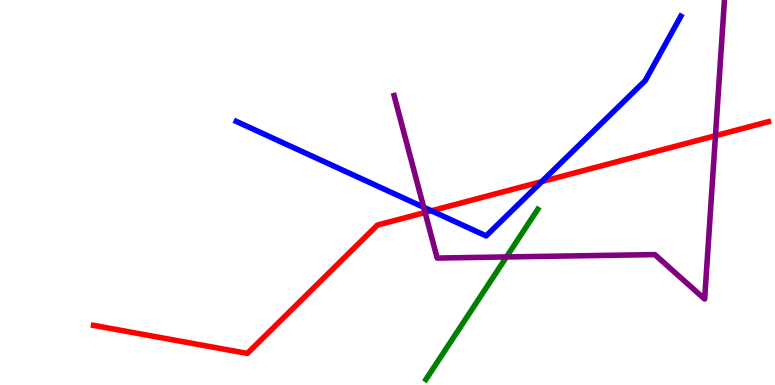[{'lines': ['blue', 'red'], 'intersections': [{'x': 5.57, 'y': 4.52}, {'x': 6.99, 'y': 5.28}]}, {'lines': ['green', 'red'], 'intersections': []}, {'lines': ['purple', 'red'], 'intersections': [{'x': 5.48, 'y': 4.48}, {'x': 9.23, 'y': 6.48}]}, {'lines': ['blue', 'green'], 'intersections': []}, {'lines': ['blue', 'purple'], 'intersections': [{'x': 5.47, 'y': 4.62}]}, {'lines': ['green', 'purple'], 'intersections': [{'x': 6.53, 'y': 3.33}]}]